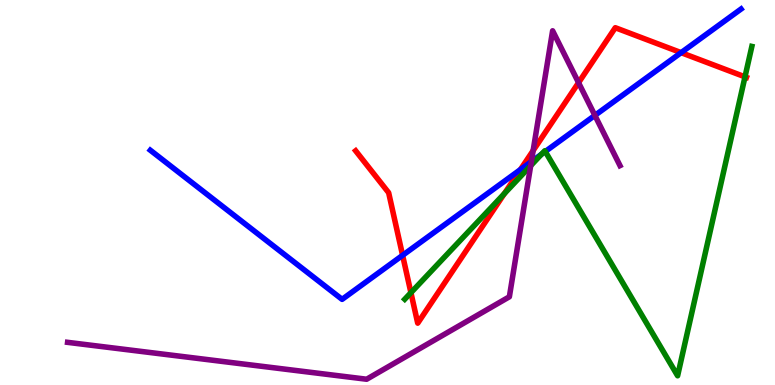[{'lines': ['blue', 'red'], 'intersections': [{'x': 5.19, 'y': 3.37}, {'x': 6.72, 'y': 5.6}, {'x': 8.79, 'y': 8.63}]}, {'lines': ['green', 'red'], 'intersections': [{'x': 5.3, 'y': 2.4}, {'x': 6.51, 'y': 4.97}, {'x': 9.61, 'y': 8.0}]}, {'lines': ['purple', 'red'], 'intersections': [{'x': 6.88, 'y': 6.09}, {'x': 7.47, 'y': 7.85}]}, {'lines': ['blue', 'green'], 'intersections': [{'x': 6.99, 'y': 5.99}, {'x': 7.04, 'y': 6.06}]}, {'lines': ['blue', 'purple'], 'intersections': [{'x': 6.86, 'y': 5.8}, {'x': 7.68, 'y': 7.0}]}, {'lines': ['green', 'purple'], 'intersections': [{'x': 6.85, 'y': 5.7}]}]